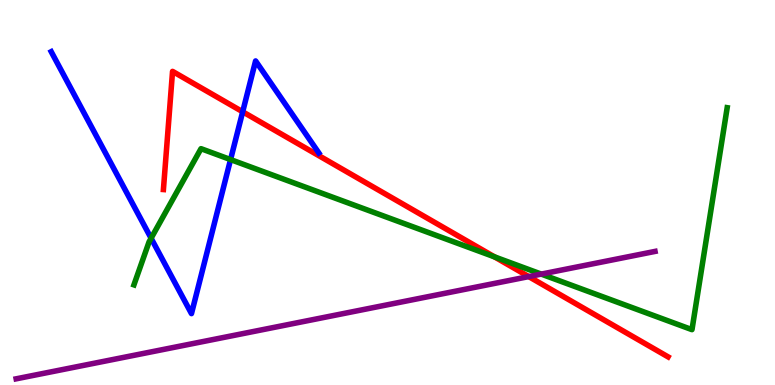[{'lines': ['blue', 'red'], 'intersections': [{'x': 3.13, 'y': 7.1}]}, {'lines': ['green', 'red'], 'intersections': [{'x': 6.38, 'y': 3.33}]}, {'lines': ['purple', 'red'], 'intersections': [{'x': 6.82, 'y': 2.82}]}, {'lines': ['blue', 'green'], 'intersections': [{'x': 1.95, 'y': 3.81}, {'x': 2.97, 'y': 5.86}]}, {'lines': ['blue', 'purple'], 'intersections': []}, {'lines': ['green', 'purple'], 'intersections': [{'x': 6.98, 'y': 2.88}]}]